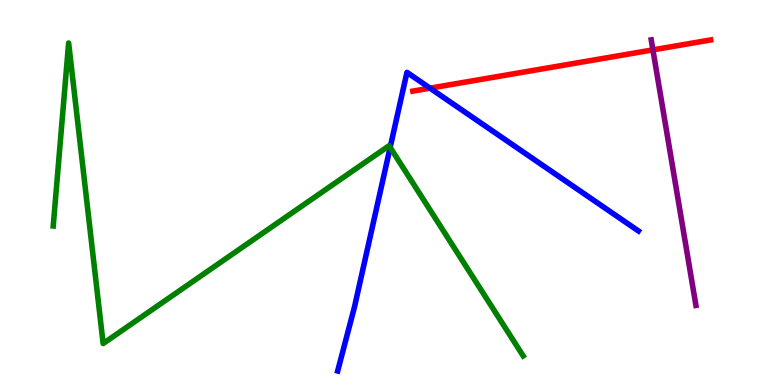[{'lines': ['blue', 'red'], 'intersections': [{'x': 5.55, 'y': 7.71}]}, {'lines': ['green', 'red'], 'intersections': []}, {'lines': ['purple', 'red'], 'intersections': [{'x': 8.42, 'y': 8.7}]}, {'lines': ['blue', 'green'], 'intersections': [{'x': 5.03, 'y': 6.17}]}, {'lines': ['blue', 'purple'], 'intersections': []}, {'lines': ['green', 'purple'], 'intersections': []}]